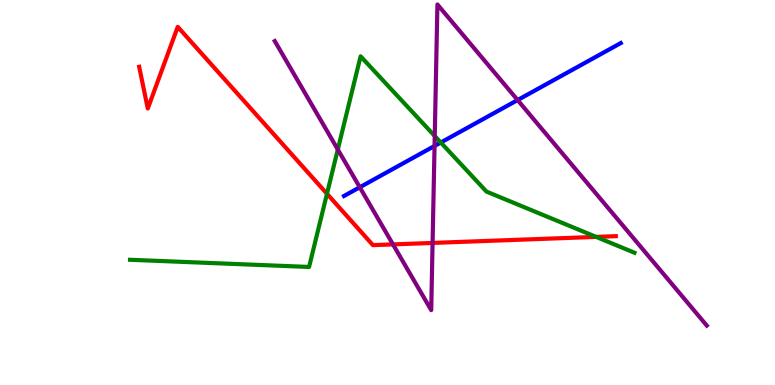[{'lines': ['blue', 'red'], 'intersections': []}, {'lines': ['green', 'red'], 'intersections': [{'x': 4.22, 'y': 4.97}, {'x': 7.69, 'y': 3.85}]}, {'lines': ['purple', 'red'], 'intersections': [{'x': 5.07, 'y': 3.65}, {'x': 5.58, 'y': 3.69}]}, {'lines': ['blue', 'green'], 'intersections': [{'x': 5.69, 'y': 6.3}]}, {'lines': ['blue', 'purple'], 'intersections': [{'x': 4.64, 'y': 5.14}, {'x': 5.61, 'y': 6.21}, {'x': 6.68, 'y': 7.4}]}, {'lines': ['green', 'purple'], 'intersections': [{'x': 4.36, 'y': 6.12}, {'x': 5.61, 'y': 6.47}]}]